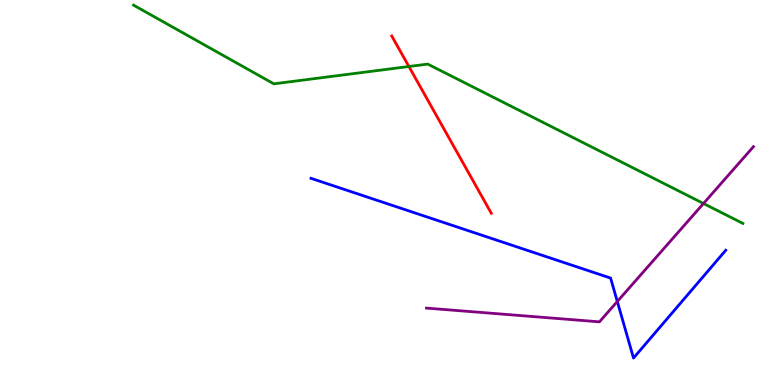[{'lines': ['blue', 'red'], 'intersections': []}, {'lines': ['green', 'red'], 'intersections': [{'x': 5.28, 'y': 8.27}]}, {'lines': ['purple', 'red'], 'intersections': []}, {'lines': ['blue', 'green'], 'intersections': []}, {'lines': ['blue', 'purple'], 'intersections': [{'x': 7.97, 'y': 2.17}]}, {'lines': ['green', 'purple'], 'intersections': [{'x': 9.08, 'y': 4.71}]}]